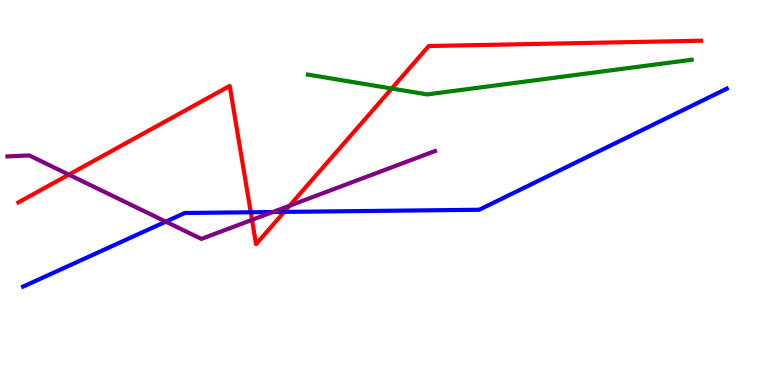[{'lines': ['blue', 'red'], 'intersections': [{'x': 3.24, 'y': 4.49}, {'x': 3.67, 'y': 4.5}]}, {'lines': ['green', 'red'], 'intersections': [{'x': 5.05, 'y': 7.7}]}, {'lines': ['purple', 'red'], 'intersections': [{'x': 0.888, 'y': 5.46}, {'x': 3.25, 'y': 4.29}, {'x': 3.74, 'y': 4.66}]}, {'lines': ['blue', 'green'], 'intersections': []}, {'lines': ['blue', 'purple'], 'intersections': [{'x': 2.14, 'y': 4.24}, {'x': 3.52, 'y': 4.49}]}, {'lines': ['green', 'purple'], 'intersections': []}]